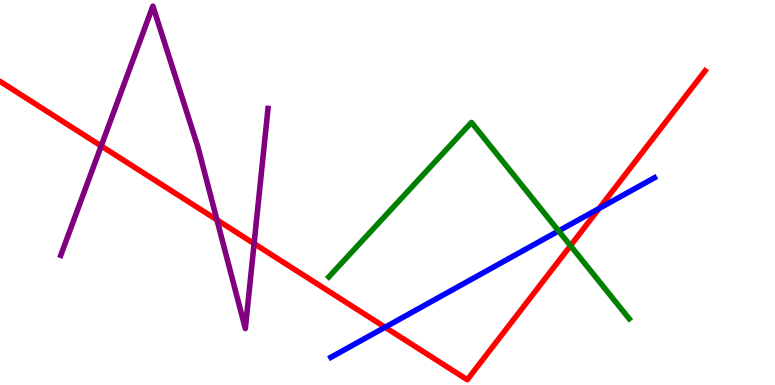[{'lines': ['blue', 'red'], 'intersections': [{'x': 4.97, 'y': 1.5}, {'x': 7.73, 'y': 4.59}]}, {'lines': ['green', 'red'], 'intersections': [{'x': 7.36, 'y': 3.62}]}, {'lines': ['purple', 'red'], 'intersections': [{'x': 1.31, 'y': 6.21}, {'x': 2.8, 'y': 4.29}, {'x': 3.28, 'y': 3.67}]}, {'lines': ['blue', 'green'], 'intersections': [{'x': 7.21, 'y': 4.0}]}, {'lines': ['blue', 'purple'], 'intersections': []}, {'lines': ['green', 'purple'], 'intersections': []}]